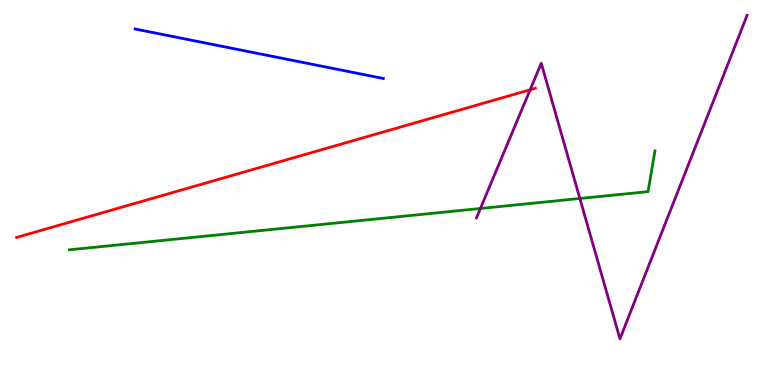[{'lines': ['blue', 'red'], 'intersections': []}, {'lines': ['green', 'red'], 'intersections': []}, {'lines': ['purple', 'red'], 'intersections': [{'x': 6.84, 'y': 7.67}]}, {'lines': ['blue', 'green'], 'intersections': []}, {'lines': ['blue', 'purple'], 'intersections': []}, {'lines': ['green', 'purple'], 'intersections': [{'x': 6.2, 'y': 4.58}, {'x': 7.48, 'y': 4.84}]}]